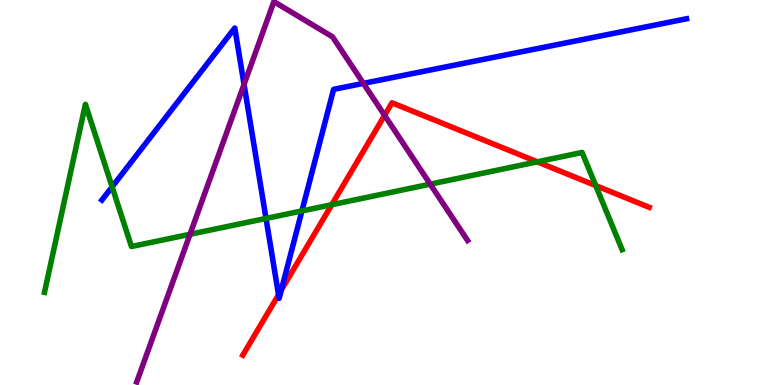[{'lines': ['blue', 'red'], 'intersections': [{'x': 3.59, 'y': 2.34}, {'x': 3.63, 'y': 2.47}]}, {'lines': ['green', 'red'], 'intersections': [{'x': 4.28, 'y': 4.68}, {'x': 6.93, 'y': 5.8}, {'x': 7.69, 'y': 5.18}]}, {'lines': ['purple', 'red'], 'intersections': [{'x': 4.96, 'y': 7.0}]}, {'lines': ['blue', 'green'], 'intersections': [{'x': 1.45, 'y': 5.15}, {'x': 3.43, 'y': 4.33}, {'x': 3.9, 'y': 4.52}]}, {'lines': ['blue', 'purple'], 'intersections': [{'x': 3.15, 'y': 7.81}, {'x': 4.69, 'y': 7.83}]}, {'lines': ['green', 'purple'], 'intersections': [{'x': 2.45, 'y': 3.91}, {'x': 5.55, 'y': 5.22}]}]